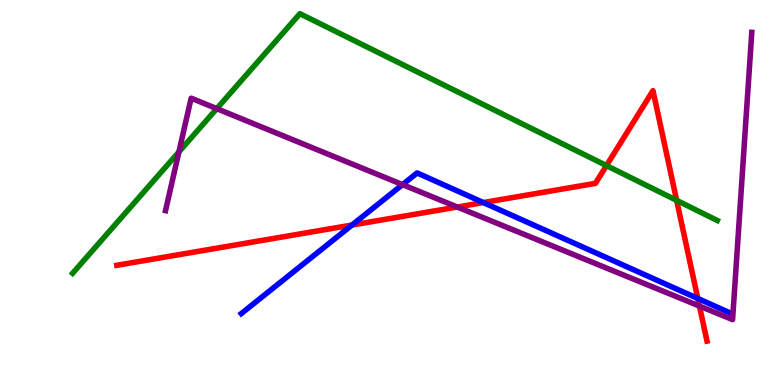[{'lines': ['blue', 'red'], 'intersections': [{'x': 4.54, 'y': 4.15}, {'x': 6.24, 'y': 4.74}, {'x': 9.0, 'y': 2.25}]}, {'lines': ['green', 'red'], 'intersections': [{'x': 7.83, 'y': 5.7}, {'x': 8.73, 'y': 4.8}]}, {'lines': ['purple', 'red'], 'intersections': [{'x': 5.9, 'y': 4.62}, {'x': 9.03, 'y': 2.05}]}, {'lines': ['blue', 'green'], 'intersections': []}, {'lines': ['blue', 'purple'], 'intersections': [{'x': 5.19, 'y': 5.2}]}, {'lines': ['green', 'purple'], 'intersections': [{'x': 2.31, 'y': 6.05}, {'x': 2.8, 'y': 7.18}]}]